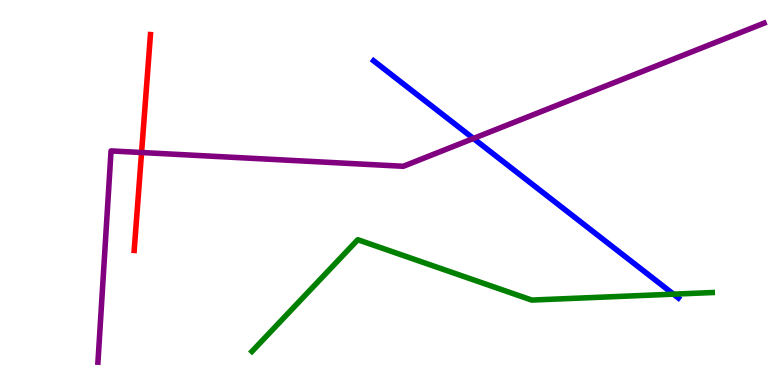[{'lines': ['blue', 'red'], 'intersections': []}, {'lines': ['green', 'red'], 'intersections': []}, {'lines': ['purple', 'red'], 'intersections': [{'x': 1.83, 'y': 6.04}]}, {'lines': ['blue', 'green'], 'intersections': [{'x': 8.69, 'y': 2.36}]}, {'lines': ['blue', 'purple'], 'intersections': [{'x': 6.11, 'y': 6.4}]}, {'lines': ['green', 'purple'], 'intersections': []}]